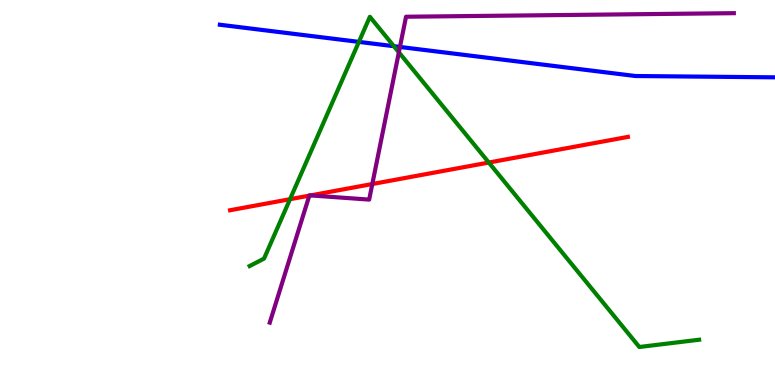[{'lines': ['blue', 'red'], 'intersections': []}, {'lines': ['green', 'red'], 'intersections': [{'x': 3.74, 'y': 4.83}, {'x': 6.31, 'y': 5.78}]}, {'lines': ['purple', 'red'], 'intersections': [{'x': 3.99, 'y': 4.92}, {'x': 4.01, 'y': 4.92}, {'x': 4.8, 'y': 5.22}]}, {'lines': ['blue', 'green'], 'intersections': [{'x': 4.63, 'y': 8.91}, {'x': 5.08, 'y': 8.8}]}, {'lines': ['blue', 'purple'], 'intersections': [{'x': 5.16, 'y': 8.78}]}, {'lines': ['green', 'purple'], 'intersections': [{'x': 5.15, 'y': 8.64}]}]